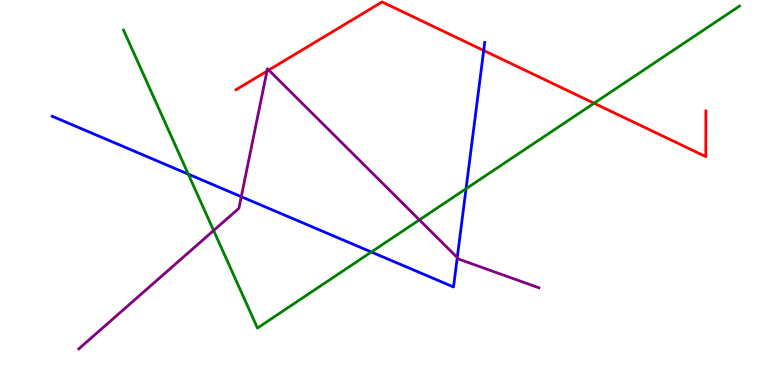[{'lines': ['blue', 'red'], 'intersections': [{'x': 6.24, 'y': 8.69}]}, {'lines': ['green', 'red'], 'intersections': [{'x': 7.67, 'y': 7.32}]}, {'lines': ['purple', 'red'], 'intersections': [{'x': 3.44, 'y': 8.15}, {'x': 3.47, 'y': 8.18}]}, {'lines': ['blue', 'green'], 'intersections': [{'x': 2.43, 'y': 5.48}, {'x': 4.79, 'y': 3.45}, {'x': 6.01, 'y': 5.1}]}, {'lines': ['blue', 'purple'], 'intersections': [{'x': 3.11, 'y': 4.89}, {'x': 5.9, 'y': 3.31}]}, {'lines': ['green', 'purple'], 'intersections': [{'x': 2.76, 'y': 4.01}, {'x': 5.41, 'y': 4.29}]}]